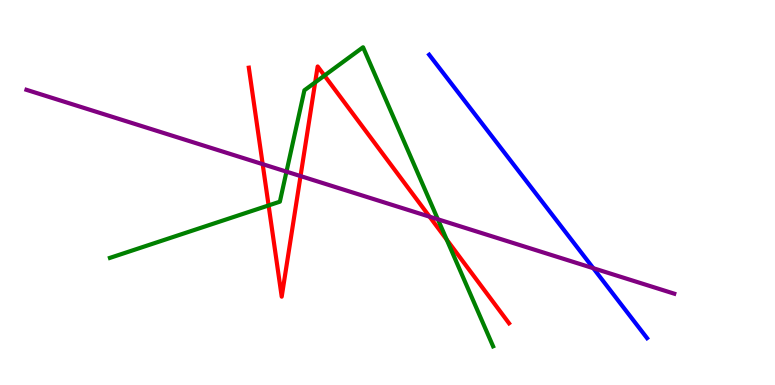[{'lines': ['blue', 'red'], 'intersections': []}, {'lines': ['green', 'red'], 'intersections': [{'x': 3.47, 'y': 4.66}, {'x': 4.07, 'y': 7.86}, {'x': 4.19, 'y': 8.04}, {'x': 5.76, 'y': 3.78}]}, {'lines': ['purple', 'red'], 'intersections': [{'x': 3.39, 'y': 5.74}, {'x': 3.88, 'y': 5.43}, {'x': 5.54, 'y': 4.37}]}, {'lines': ['blue', 'green'], 'intersections': []}, {'lines': ['blue', 'purple'], 'intersections': [{'x': 7.66, 'y': 3.03}]}, {'lines': ['green', 'purple'], 'intersections': [{'x': 3.7, 'y': 5.54}, {'x': 5.65, 'y': 4.3}]}]